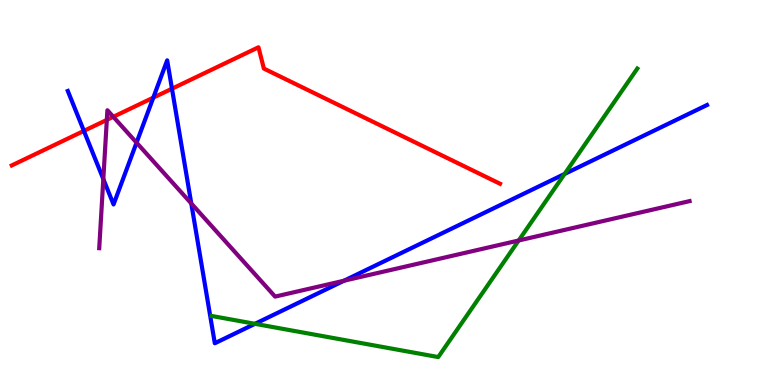[{'lines': ['blue', 'red'], 'intersections': [{'x': 1.08, 'y': 6.6}, {'x': 1.98, 'y': 7.46}, {'x': 2.22, 'y': 7.7}]}, {'lines': ['green', 'red'], 'intersections': []}, {'lines': ['purple', 'red'], 'intersections': [{'x': 1.38, 'y': 6.89}, {'x': 1.46, 'y': 6.97}]}, {'lines': ['blue', 'green'], 'intersections': [{'x': 3.29, 'y': 1.59}, {'x': 7.29, 'y': 5.48}]}, {'lines': ['blue', 'purple'], 'intersections': [{'x': 1.33, 'y': 5.35}, {'x': 1.76, 'y': 6.3}, {'x': 2.47, 'y': 4.72}, {'x': 4.44, 'y': 2.71}]}, {'lines': ['green', 'purple'], 'intersections': [{'x': 6.69, 'y': 3.75}]}]